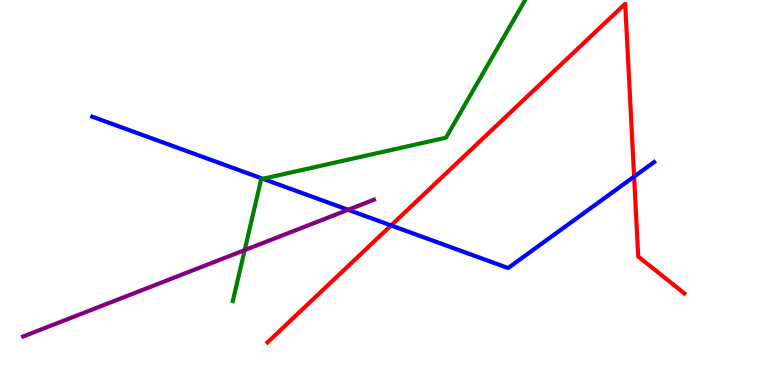[{'lines': ['blue', 'red'], 'intersections': [{'x': 5.05, 'y': 4.14}, {'x': 8.18, 'y': 5.41}]}, {'lines': ['green', 'red'], 'intersections': []}, {'lines': ['purple', 'red'], 'intersections': []}, {'lines': ['blue', 'green'], 'intersections': [{'x': 3.39, 'y': 5.36}]}, {'lines': ['blue', 'purple'], 'intersections': [{'x': 4.49, 'y': 4.55}]}, {'lines': ['green', 'purple'], 'intersections': [{'x': 3.16, 'y': 3.5}]}]